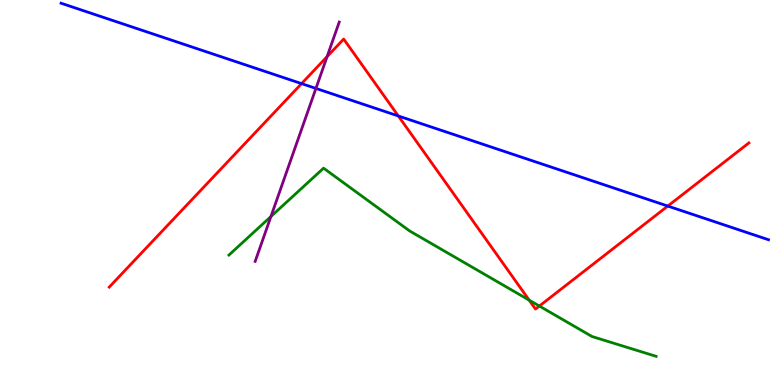[{'lines': ['blue', 'red'], 'intersections': [{'x': 3.89, 'y': 7.83}, {'x': 5.14, 'y': 6.99}, {'x': 8.62, 'y': 4.65}]}, {'lines': ['green', 'red'], 'intersections': [{'x': 6.83, 'y': 2.2}, {'x': 6.96, 'y': 2.05}]}, {'lines': ['purple', 'red'], 'intersections': [{'x': 4.22, 'y': 8.53}]}, {'lines': ['blue', 'green'], 'intersections': []}, {'lines': ['blue', 'purple'], 'intersections': [{'x': 4.08, 'y': 7.7}]}, {'lines': ['green', 'purple'], 'intersections': [{'x': 3.5, 'y': 4.38}]}]